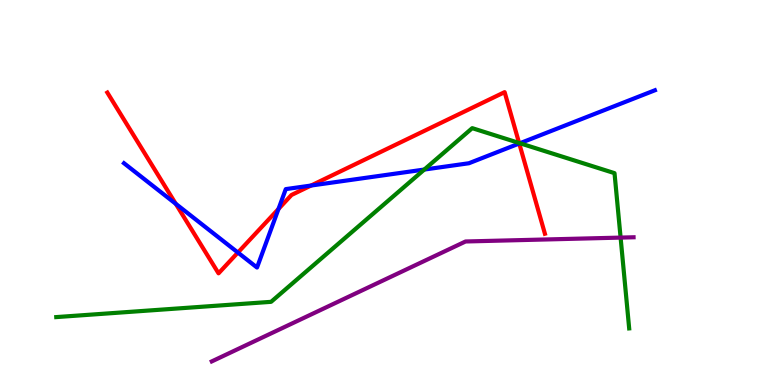[{'lines': ['blue', 'red'], 'intersections': [{'x': 2.27, 'y': 4.71}, {'x': 3.07, 'y': 3.44}, {'x': 3.59, 'y': 4.57}, {'x': 4.01, 'y': 5.18}, {'x': 6.7, 'y': 6.27}]}, {'lines': ['green', 'red'], 'intersections': [{'x': 6.7, 'y': 6.29}]}, {'lines': ['purple', 'red'], 'intersections': []}, {'lines': ['blue', 'green'], 'intersections': [{'x': 5.47, 'y': 5.6}, {'x': 6.71, 'y': 6.28}]}, {'lines': ['blue', 'purple'], 'intersections': []}, {'lines': ['green', 'purple'], 'intersections': [{'x': 8.01, 'y': 3.83}]}]